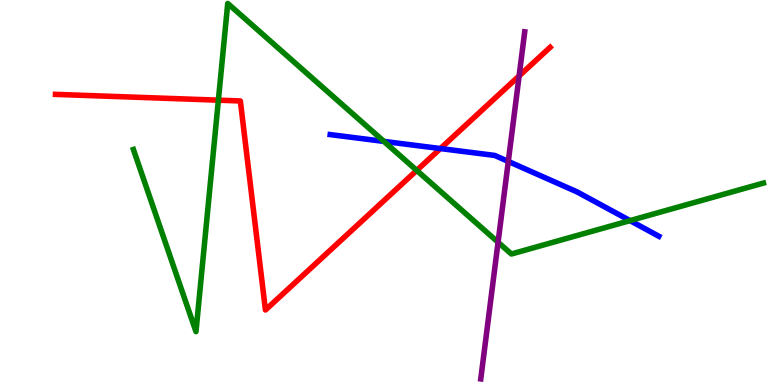[{'lines': ['blue', 'red'], 'intersections': [{'x': 5.68, 'y': 6.14}]}, {'lines': ['green', 'red'], 'intersections': [{'x': 2.82, 'y': 7.4}, {'x': 5.38, 'y': 5.57}]}, {'lines': ['purple', 'red'], 'intersections': [{'x': 6.7, 'y': 8.03}]}, {'lines': ['blue', 'green'], 'intersections': [{'x': 4.95, 'y': 6.33}, {'x': 8.13, 'y': 4.27}]}, {'lines': ['blue', 'purple'], 'intersections': [{'x': 6.56, 'y': 5.81}]}, {'lines': ['green', 'purple'], 'intersections': [{'x': 6.43, 'y': 3.71}]}]